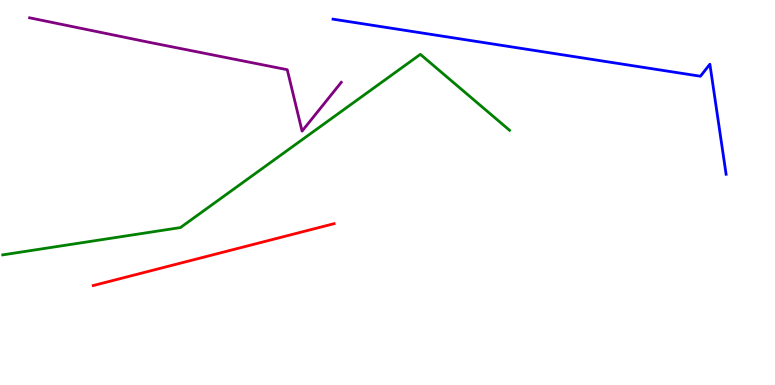[{'lines': ['blue', 'red'], 'intersections': []}, {'lines': ['green', 'red'], 'intersections': []}, {'lines': ['purple', 'red'], 'intersections': []}, {'lines': ['blue', 'green'], 'intersections': []}, {'lines': ['blue', 'purple'], 'intersections': []}, {'lines': ['green', 'purple'], 'intersections': []}]